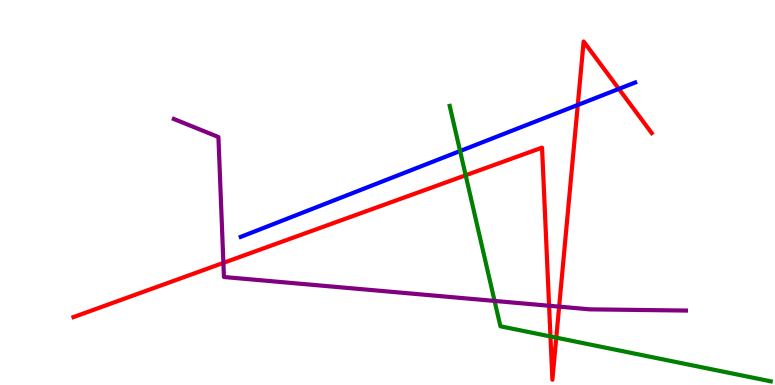[{'lines': ['blue', 'red'], 'intersections': [{'x': 7.46, 'y': 7.27}, {'x': 7.99, 'y': 7.69}]}, {'lines': ['green', 'red'], 'intersections': [{'x': 6.01, 'y': 5.45}, {'x': 7.1, 'y': 1.26}, {'x': 7.18, 'y': 1.23}]}, {'lines': ['purple', 'red'], 'intersections': [{'x': 2.88, 'y': 3.17}, {'x': 7.09, 'y': 2.06}, {'x': 7.21, 'y': 2.04}]}, {'lines': ['blue', 'green'], 'intersections': [{'x': 5.94, 'y': 6.08}]}, {'lines': ['blue', 'purple'], 'intersections': []}, {'lines': ['green', 'purple'], 'intersections': [{'x': 6.38, 'y': 2.18}]}]